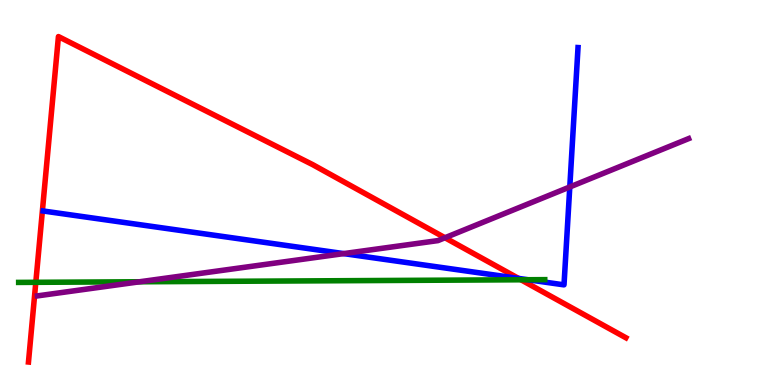[{'lines': ['blue', 'red'], 'intersections': [{'x': 6.69, 'y': 2.77}]}, {'lines': ['green', 'red'], 'intersections': [{'x': 0.462, 'y': 2.67}, {'x': 6.72, 'y': 2.73}]}, {'lines': ['purple', 'red'], 'intersections': [{'x': 5.74, 'y': 3.82}]}, {'lines': ['blue', 'green'], 'intersections': [{'x': 6.81, 'y': 2.73}]}, {'lines': ['blue', 'purple'], 'intersections': [{'x': 4.43, 'y': 3.41}, {'x': 7.35, 'y': 5.14}]}, {'lines': ['green', 'purple'], 'intersections': [{'x': 1.8, 'y': 2.68}]}]